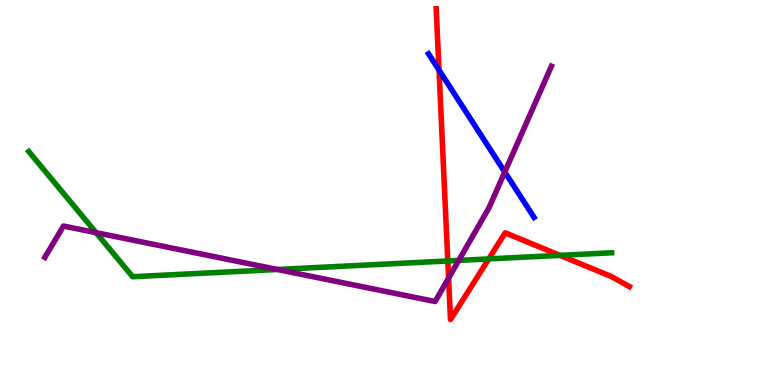[{'lines': ['blue', 'red'], 'intersections': [{'x': 5.66, 'y': 8.18}]}, {'lines': ['green', 'red'], 'intersections': [{'x': 5.78, 'y': 3.22}, {'x': 6.31, 'y': 3.27}, {'x': 7.23, 'y': 3.37}]}, {'lines': ['purple', 'red'], 'intersections': [{'x': 5.79, 'y': 2.78}]}, {'lines': ['blue', 'green'], 'intersections': []}, {'lines': ['blue', 'purple'], 'intersections': [{'x': 6.51, 'y': 5.53}]}, {'lines': ['green', 'purple'], 'intersections': [{'x': 1.24, 'y': 3.96}, {'x': 3.58, 'y': 3.0}, {'x': 5.92, 'y': 3.24}]}]